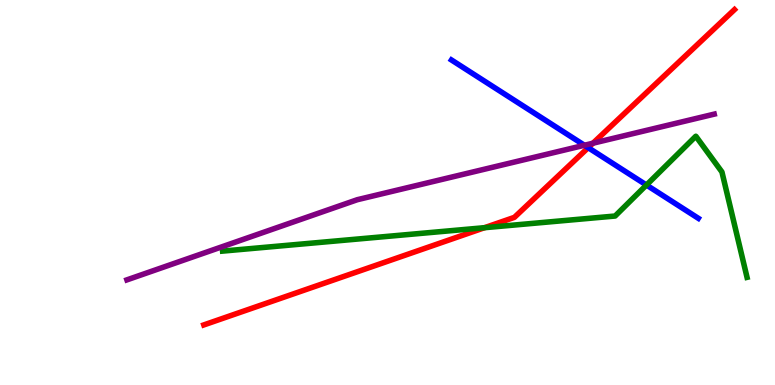[{'lines': ['blue', 'red'], 'intersections': [{'x': 7.59, 'y': 6.16}]}, {'lines': ['green', 'red'], 'intersections': [{'x': 6.25, 'y': 4.09}]}, {'lines': ['purple', 'red'], 'intersections': [{'x': 7.65, 'y': 6.28}]}, {'lines': ['blue', 'green'], 'intersections': [{'x': 8.34, 'y': 5.19}]}, {'lines': ['blue', 'purple'], 'intersections': [{'x': 7.54, 'y': 6.23}]}, {'lines': ['green', 'purple'], 'intersections': []}]